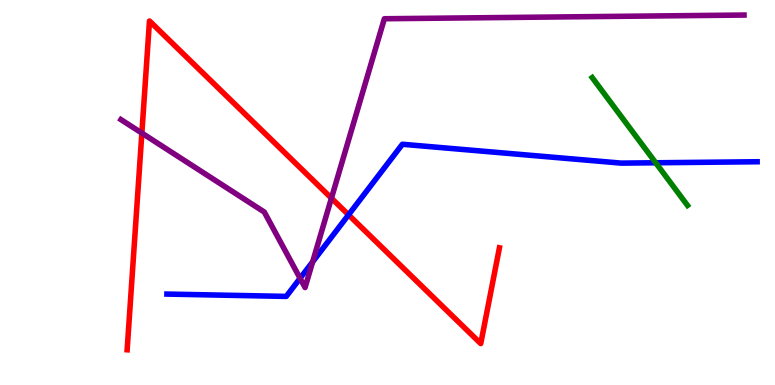[{'lines': ['blue', 'red'], 'intersections': [{'x': 4.5, 'y': 4.42}]}, {'lines': ['green', 'red'], 'intersections': []}, {'lines': ['purple', 'red'], 'intersections': [{'x': 1.83, 'y': 6.54}, {'x': 4.28, 'y': 4.85}]}, {'lines': ['blue', 'green'], 'intersections': [{'x': 8.46, 'y': 5.77}]}, {'lines': ['blue', 'purple'], 'intersections': [{'x': 3.87, 'y': 2.77}, {'x': 4.03, 'y': 3.2}]}, {'lines': ['green', 'purple'], 'intersections': []}]